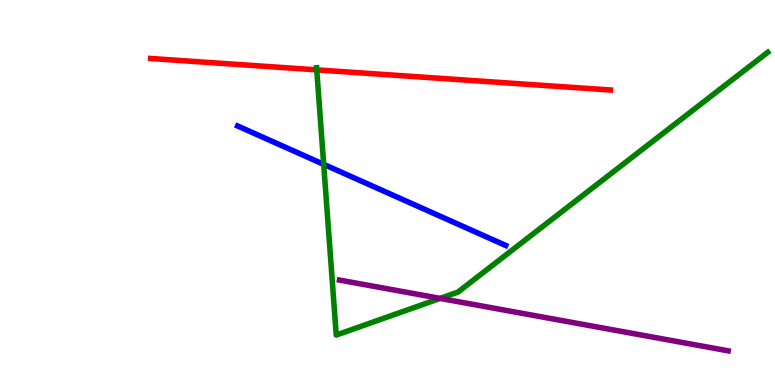[{'lines': ['blue', 'red'], 'intersections': []}, {'lines': ['green', 'red'], 'intersections': [{'x': 4.09, 'y': 8.19}]}, {'lines': ['purple', 'red'], 'intersections': []}, {'lines': ['blue', 'green'], 'intersections': [{'x': 4.18, 'y': 5.73}]}, {'lines': ['blue', 'purple'], 'intersections': []}, {'lines': ['green', 'purple'], 'intersections': [{'x': 5.68, 'y': 2.25}]}]